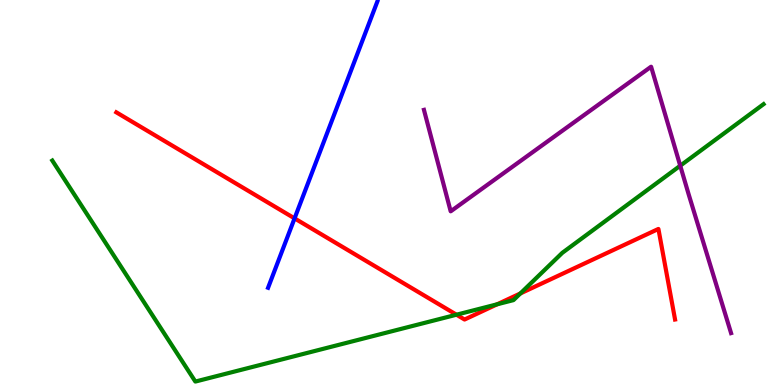[{'lines': ['blue', 'red'], 'intersections': [{'x': 3.8, 'y': 4.33}]}, {'lines': ['green', 'red'], 'intersections': [{'x': 5.89, 'y': 1.83}, {'x': 6.41, 'y': 2.1}, {'x': 6.71, 'y': 2.38}]}, {'lines': ['purple', 'red'], 'intersections': []}, {'lines': ['blue', 'green'], 'intersections': []}, {'lines': ['blue', 'purple'], 'intersections': []}, {'lines': ['green', 'purple'], 'intersections': [{'x': 8.78, 'y': 5.7}]}]